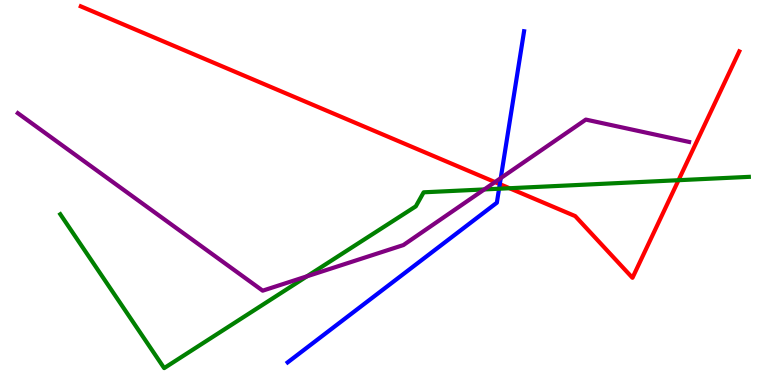[{'lines': ['blue', 'red'], 'intersections': [{'x': 6.45, 'y': 5.22}]}, {'lines': ['green', 'red'], 'intersections': [{'x': 6.57, 'y': 5.11}, {'x': 8.76, 'y': 5.32}]}, {'lines': ['purple', 'red'], 'intersections': [{'x': 6.39, 'y': 5.27}]}, {'lines': ['blue', 'green'], 'intersections': [{'x': 6.44, 'y': 5.1}]}, {'lines': ['blue', 'purple'], 'intersections': [{'x': 6.46, 'y': 5.37}]}, {'lines': ['green', 'purple'], 'intersections': [{'x': 3.96, 'y': 2.82}, {'x': 6.25, 'y': 5.08}]}]